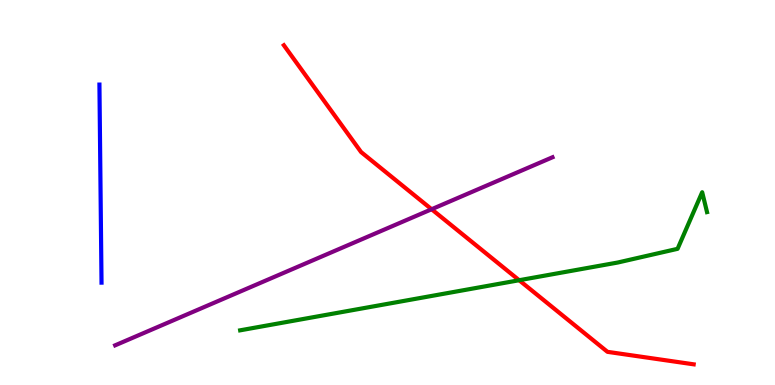[{'lines': ['blue', 'red'], 'intersections': []}, {'lines': ['green', 'red'], 'intersections': [{'x': 6.7, 'y': 2.72}]}, {'lines': ['purple', 'red'], 'intersections': [{'x': 5.57, 'y': 4.57}]}, {'lines': ['blue', 'green'], 'intersections': []}, {'lines': ['blue', 'purple'], 'intersections': []}, {'lines': ['green', 'purple'], 'intersections': []}]